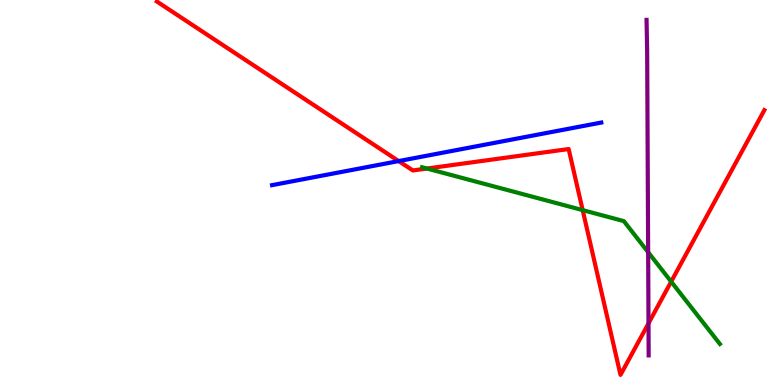[{'lines': ['blue', 'red'], 'intersections': [{'x': 5.14, 'y': 5.82}]}, {'lines': ['green', 'red'], 'intersections': [{'x': 5.51, 'y': 5.62}, {'x': 7.52, 'y': 4.54}, {'x': 8.66, 'y': 2.68}]}, {'lines': ['purple', 'red'], 'intersections': [{'x': 8.37, 'y': 1.6}]}, {'lines': ['blue', 'green'], 'intersections': []}, {'lines': ['blue', 'purple'], 'intersections': []}, {'lines': ['green', 'purple'], 'intersections': [{'x': 8.36, 'y': 3.45}]}]